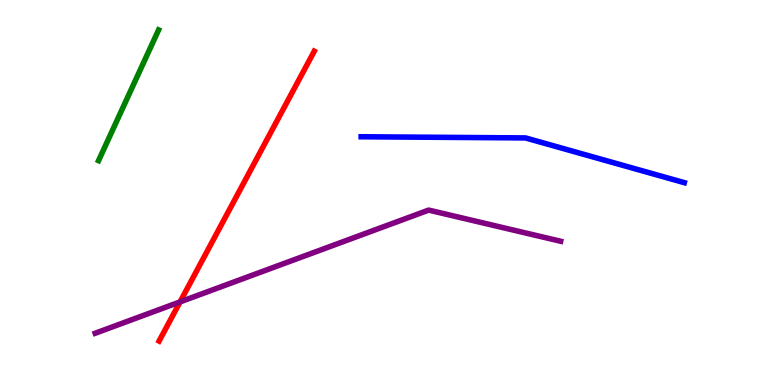[{'lines': ['blue', 'red'], 'intersections': []}, {'lines': ['green', 'red'], 'intersections': []}, {'lines': ['purple', 'red'], 'intersections': [{'x': 2.32, 'y': 2.16}]}, {'lines': ['blue', 'green'], 'intersections': []}, {'lines': ['blue', 'purple'], 'intersections': []}, {'lines': ['green', 'purple'], 'intersections': []}]